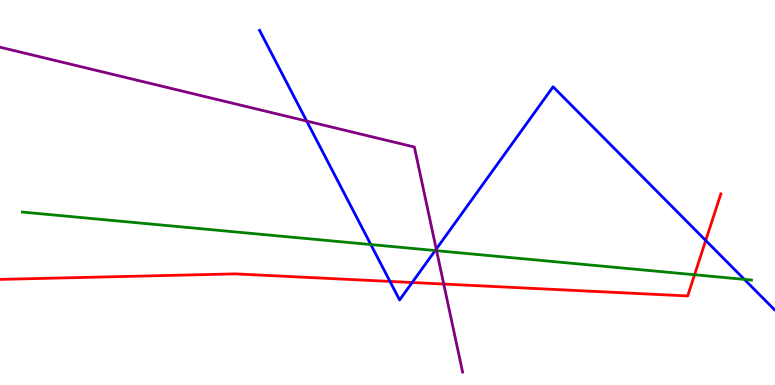[{'lines': ['blue', 'red'], 'intersections': [{'x': 5.03, 'y': 2.69}, {'x': 5.32, 'y': 2.66}, {'x': 9.11, 'y': 3.75}]}, {'lines': ['green', 'red'], 'intersections': [{'x': 8.96, 'y': 2.86}]}, {'lines': ['purple', 'red'], 'intersections': [{'x': 5.73, 'y': 2.62}]}, {'lines': ['blue', 'green'], 'intersections': [{'x': 4.78, 'y': 3.65}, {'x': 5.62, 'y': 3.49}, {'x': 9.6, 'y': 2.74}]}, {'lines': ['blue', 'purple'], 'intersections': [{'x': 3.96, 'y': 6.86}, {'x': 5.63, 'y': 3.53}]}, {'lines': ['green', 'purple'], 'intersections': [{'x': 5.63, 'y': 3.49}]}]